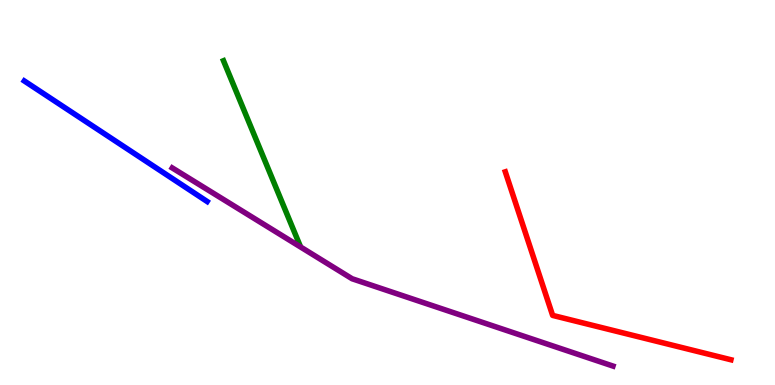[{'lines': ['blue', 'red'], 'intersections': []}, {'lines': ['green', 'red'], 'intersections': []}, {'lines': ['purple', 'red'], 'intersections': []}, {'lines': ['blue', 'green'], 'intersections': []}, {'lines': ['blue', 'purple'], 'intersections': []}, {'lines': ['green', 'purple'], 'intersections': []}]